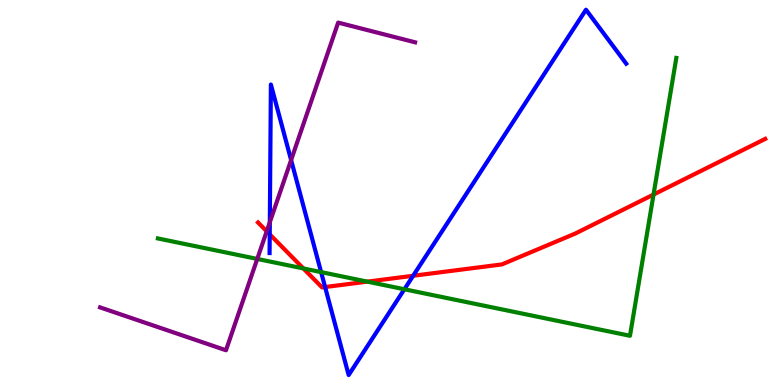[{'lines': ['blue', 'red'], 'intersections': [{'x': 3.48, 'y': 3.91}, {'x': 4.19, 'y': 2.54}, {'x': 5.33, 'y': 2.84}]}, {'lines': ['green', 'red'], 'intersections': [{'x': 3.91, 'y': 3.03}, {'x': 4.74, 'y': 2.68}, {'x': 8.43, 'y': 4.95}]}, {'lines': ['purple', 'red'], 'intersections': [{'x': 3.44, 'y': 3.99}]}, {'lines': ['blue', 'green'], 'intersections': [{'x': 4.14, 'y': 2.93}, {'x': 5.22, 'y': 2.49}]}, {'lines': ['blue', 'purple'], 'intersections': [{'x': 3.48, 'y': 4.23}, {'x': 3.76, 'y': 5.84}]}, {'lines': ['green', 'purple'], 'intersections': [{'x': 3.32, 'y': 3.27}]}]